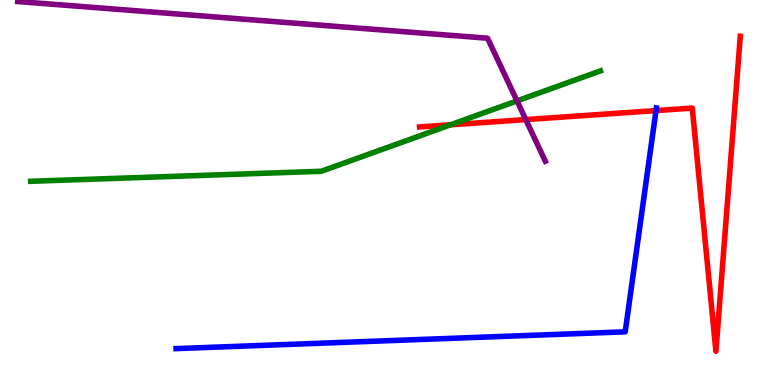[{'lines': ['blue', 'red'], 'intersections': [{'x': 8.46, 'y': 7.13}]}, {'lines': ['green', 'red'], 'intersections': [{'x': 5.81, 'y': 6.76}]}, {'lines': ['purple', 'red'], 'intersections': [{'x': 6.78, 'y': 6.89}]}, {'lines': ['blue', 'green'], 'intersections': []}, {'lines': ['blue', 'purple'], 'intersections': []}, {'lines': ['green', 'purple'], 'intersections': [{'x': 6.67, 'y': 7.38}]}]